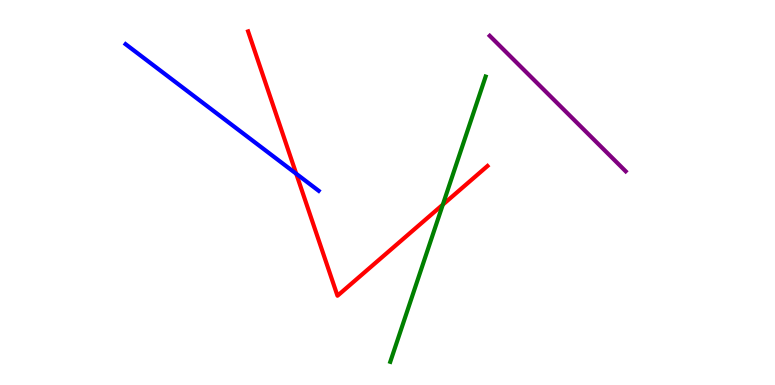[{'lines': ['blue', 'red'], 'intersections': [{'x': 3.82, 'y': 5.49}]}, {'lines': ['green', 'red'], 'intersections': [{'x': 5.71, 'y': 4.68}]}, {'lines': ['purple', 'red'], 'intersections': []}, {'lines': ['blue', 'green'], 'intersections': []}, {'lines': ['blue', 'purple'], 'intersections': []}, {'lines': ['green', 'purple'], 'intersections': []}]